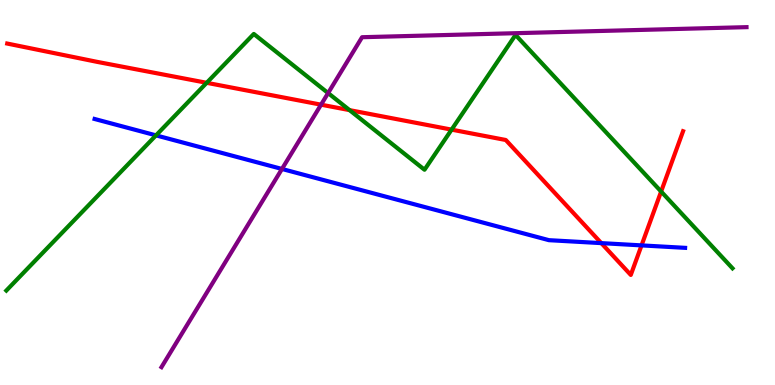[{'lines': ['blue', 'red'], 'intersections': [{'x': 7.76, 'y': 3.69}, {'x': 8.28, 'y': 3.63}]}, {'lines': ['green', 'red'], 'intersections': [{'x': 2.67, 'y': 7.85}, {'x': 4.51, 'y': 7.14}, {'x': 5.83, 'y': 6.63}, {'x': 8.53, 'y': 5.03}]}, {'lines': ['purple', 'red'], 'intersections': [{'x': 4.14, 'y': 7.28}]}, {'lines': ['blue', 'green'], 'intersections': [{'x': 2.01, 'y': 6.48}]}, {'lines': ['blue', 'purple'], 'intersections': [{'x': 3.64, 'y': 5.61}]}, {'lines': ['green', 'purple'], 'intersections': [{'x': 4.23, 'y': 7.58}]}]